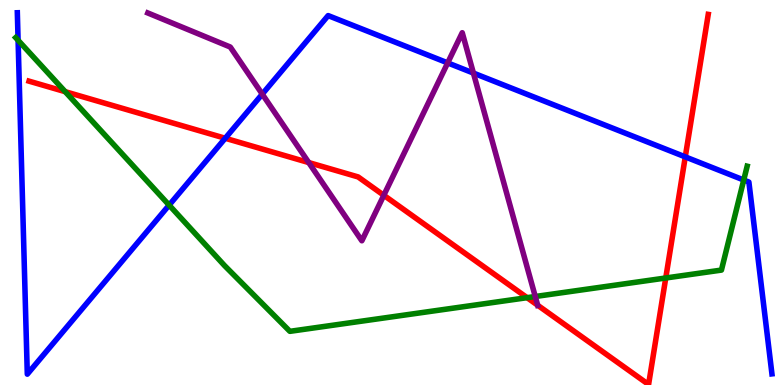[{'lines': ['blue', 'red'], 'intersections': [{'x': 2.91, 'y': 6.41}, {'x': 8.84, 'y': 5.93}]}, {'lines': ['green', 'red'], 'intersections': [{'x': 0.841, 'y': 7.62}, {'x': 6.8, 'y': 2.27}, {'x': 8.59, 'y': 2.78}]}, {'lines': ['purple', 'red'], 'intersections': [{'x': 3.98, 'y': 5.78}, {'x': 4.95, 'y': 4.93}, {'x': 6.94, 'y': 2.07}]}, {'lines': ['blue', 'green'], 'intersections': [{'x': 0.233, 'y': 8.95}, {'x': 2.18, 'y': 4.67}, {'x': 9.6, 'y': 5.32}]}, {'lines': ['blue', 'purple'], 'intersections': [{'x': 3.38, 'y': 7.56}, {'x': 5.78, 'y': 8.37}, {'x': 6.11, 'y': 8.1}]}, {'lines': ['green', 'purple'], 'intersections': [{'x': 6.91, 'y': 2.3}]}]